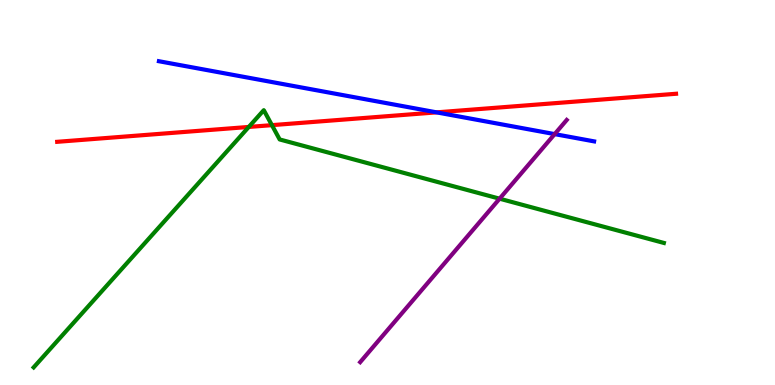[{'lines': ['blue', 'red'], 'intersections': [{'x': 5.63, 'y': 7.08}]}, {'lines': ['green', 'red'], 'intersections': [{'x': 3.21, 'y': 6.7}, {'x': 3.51, 'y': 6.75}]}, {'lines': ['purple', 'red'], 'intersections': []}, {'lines': ['blue', 'green'], 'intersections': []}, {'lines': ['blue', 'purple'], 'intersections': [{'x': 7.16, 'y': 6.52}]}, {'lines': ['green', 'purple'], 'intersections': [{'x': 6.45, 'y': 4.84}]}]